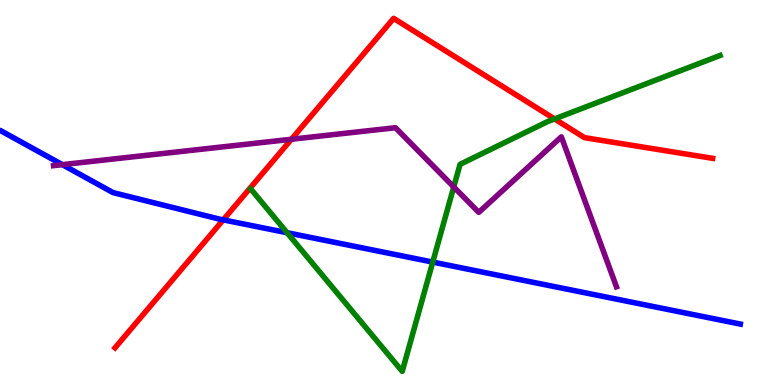[{'lines': ['blue', 'red'], 'intersections': [{'x': 2.88, 'y': 4.29}]}, {'lines': ['green', 'red'], 'intersections': [{'x': 7.16, 'y': 6.91}]}, {'lines': ['purple', 'red'], 'intersections': [{'x': 3.76, 'y': 6.38}]}, {'lines': ['blue', 'green'], 'intersections': [{'x': 3.7, 'y': 3.96}, {'x': 5.58, 'y': 3.19}]}, {'lines': ['blue', 'purple'], 'intersections': [{'x': 0.804, 'y': 5.72}]}, {'lines': ['green', 'purple'], 'intersections': [{'x': 5.85, 'y': 5.14}]}]